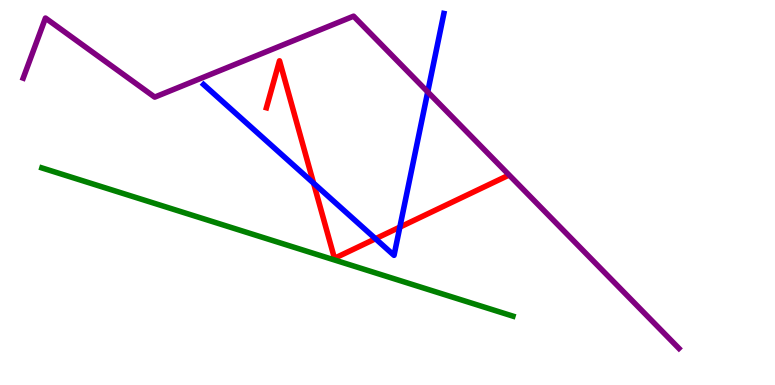[{'lines': ['blue', 'red'], 'intersections': [{'x': 4.05, 'y': 5.24}, {'x': 4.85, 'y': 3.8}, {'x': 5.16, 'y': 4.1}]}, {'lines': ['green', 'red'], 'intersections': []}, {'lines': ['purple', 'red'], 'intersections': []}, {'lines': ['blue', 'green'], 'intersections': []}, {'lines': ['blue', 'purple'], 'intersections': [{'x': 5.52, 'y': 7.61}]}, {'lines': ['green', 'purple'], 'intersections': []}]